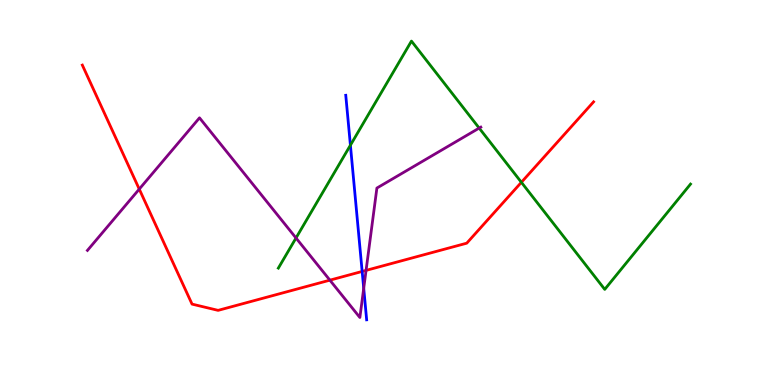[{'lines': ['blue', 'red'], 'intersections': [{'x': 4.67, 'y': 2.95}]}, {'lines': ['green', 'red'], 'intersections': [{'x': 6.73, 'y': 5.26}]}, {'lines': ['purple', 'red'], 'intersections': [{'x': 1.8, 'y': 5.09}, {'x': 4.26, 'y': 2.72}, {'x': 4.72, 'y': 2.98}]}, {'lines': ['blue', 'green'], 'intersections': [{'x': 4.52, 'y': 6.23}]}, {'lines': ['blue', 'purple'], 'intersections': [{'x': 4.69, 'y': 2.51}]}, {'lines': ['green', 'purple'], 'intersections': [{'x': 3.82, 'y': 3.82}, {'x': 6.18, 'y': 6.67}]}]